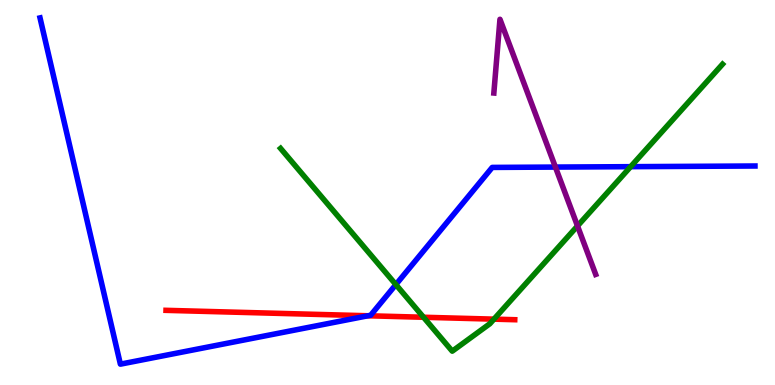[{'lines': ['blue', 'red'], 'intersections': [{'x': 4.75, 'y': 1.8}]}, {'lines': ['green', 'red'], 'intersections': [{'x': 5.47, 'y': 1.76}, {'x': 6.37, 'y': 1.71}]}, {'lines': ['purple', 'red'], 'intersections': []}, {'lines': ['blue', 'green'], 'intersections': [{'x': 5.11, 'y': 2.61}, {'x': 8.14, 'y': 5.67}]}, {'lines': ['blue', 'purple'], 'intersections': [{'x': 7.17, 'y': 5.66}]}, {'lines': ['green', 'purple'], 'intersections': [{'x': 7.45, 'y': 4.13}]}]